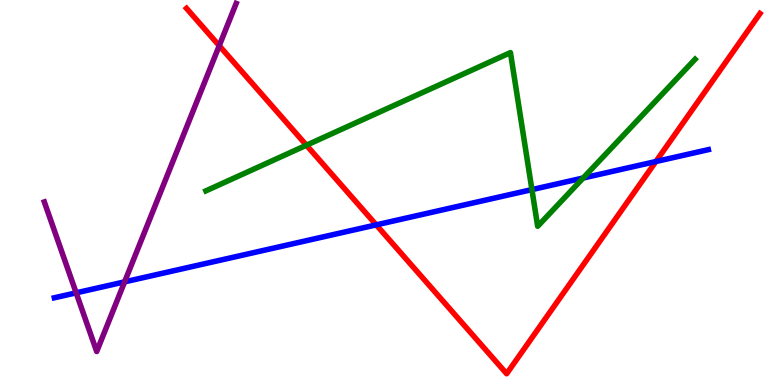[{'lines': ['blue', 'red'], 'intersections': [{'x': 4.85, 'y': 4.16}, {'x': 8.46, 'y': 5.8}]}, {'lines': ['green', 'red'], 'intersections': [{'x': 3.95, 'y': 6.23}]}, {'lines': ['purple', 'red'], 'intersections': [{'x': 2.83, 'y': 8.81}]}, {'lines': ['blue', 'green'], 'intersections': [{'x': 6.86, 'y': 5.08}, {'x': 7.52, 'y': 5.38}]}, {'lines': ['blue', 'purple'], 'intersections': [{'x': 0.983, 'y': 2.39}, {'x': 1.61, 'y': 2.68}]}, {'lines': ['green', 'purple'], 'intersections': []}]